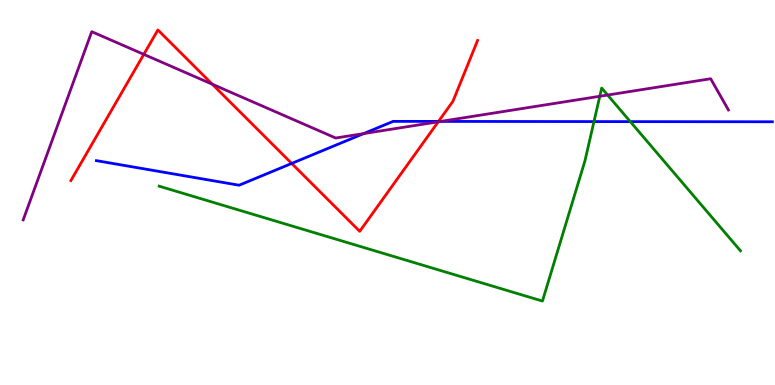[{'lines': ['blue', 'red'], 'intersections': [{'x': 3.76, 'y': 5.75}, {'x': 5.66, 'y': 6.85}]}, {'lines': ['green', 'red'], 'intersections': []}, {'lines': ['purple', 'red'], 'intersections': [{'x': 1.86, 'y': 8.59}, {'x': 2.74, 'y': 7.81}, {'x': 5.65, 'y': 6.84}]}, {'lines': ['blue', 'green'], 'intersections': [{'x': 7.66, 'y': 6.84}, {'x': 8.13, 'y': 6.84}]}, {'lines': ['blue', 'purple'], 'intersections': [{'x': 4.69, 'y': 6.53}, {'x': 5.69, 'y': 6.85}]}, {'lines': ['green', 'purple'], 'intersections': [{'x': 7.74, 'y': 7.5}, {'x': 7.84, 'y': 7.53}]}]